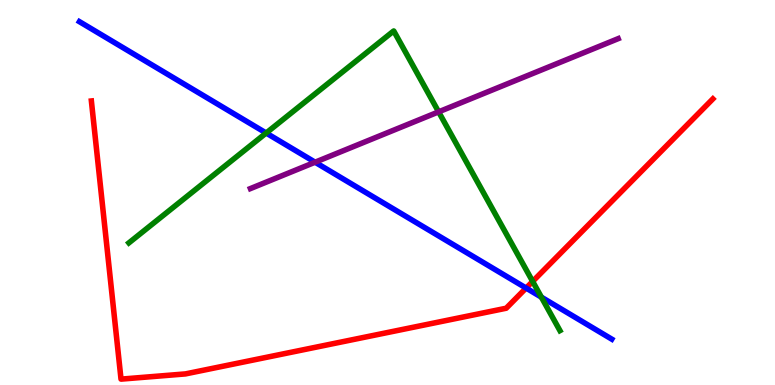[{'lines': ['blue', 'red'], 'intersections': [{'x': 6.79, 'y': 2.52}]}, {'lines': ['green', 'red'], 'intersections': [{'x': 6.87, 'y': 2.69}]}, {'lines': ['purple', 'red'], 'intersections': []}, {'lines': ['blue', 'green'], 'intersections': [{'x': 3.43, 'y': 6.54}, {'x': 6.99, 'y': 2.28}]}, {'lines': ['blue', 'purple'], 'intersections': [{'x': 4.07, 'y': 5.79}]}, {'lines': ['green', 'purple'], 'intersections': [{'x': 5.66, 'y': 7.09}]}]